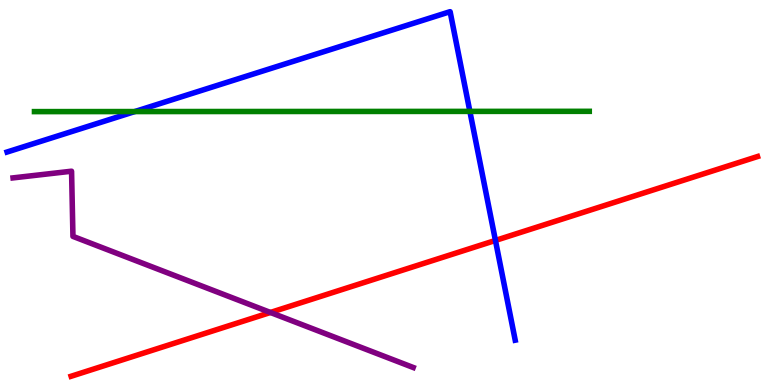[{'lines': ['blue', 'red'], 'intersections': [{'x': 6.39, 'y': 3.75}]}, {'lines': ['green', 'red'], 'intersections': []}, {'lines': ['purple', 'red'], 'intersections': [{'x': 3.49, 'y': 1.88}]}, {'lines': ['blue', 'green'], 'intersections': [{'x': 1.74, 'y': 7.1}, {'x': 6.06, 'y': 7.11}]}, {'lines': ['blue', 'purple'], 'intersections': []}, {'lines': ['green', 'purple'], 'intersections': []}]